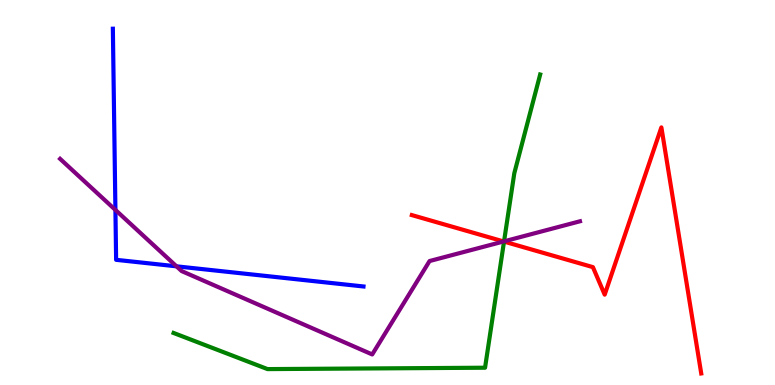[{'lines': ['blue', 'red'], 'intersections': []}, {'lines': ['green', 'red'], 'intersections': [{'x': 6.5, 'y': 3.73}]}, {'lines': ['purple', 'red'], 'intersections': [{'x': 6.5, 'y': 3.73}]}, {'lines': ['blue', 'green'], 'intersections': []}, {'lines': ['blue', 'purple'], 'intersections': [{'x': 1.49, 'y': 4.55}, {'x': 2.28, 'y': 3.08}]}, {'lines': ['green', 'purple'], 'intersections': [{'x': 6.5, 'y': 3.73}]}]